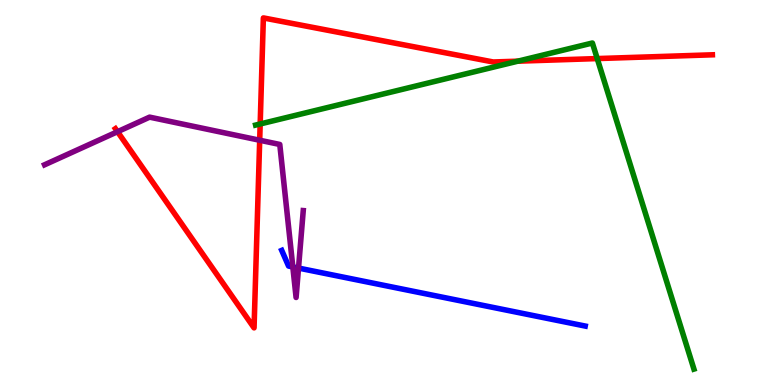[{'lines': ['blue', 'red'], 'intersections': []}, {'lines': ['green', 'red'], 'intersections': [{'x': 3.36, 'y': 6.78}, {'x': 6.68, 'y': 8.41}, {'x': 7.71, 'y': 8.48}]}, {'lines': ['purple', 'red'], 'intersections': [{'x': 1.52, 'y': 6.58}, {'x': 3.35, 'y': 6.36}]}, {'lines': ['blue', 'green'], 'intersections': []}, {'lines': ['blue', 'purple'], 'intersections': [{'x': 3.78, 'y': 3.07}, {'x': 3.85, 'y': 3.04}]}, {'lines': ['green', 'purple'], 'intersections': []}]